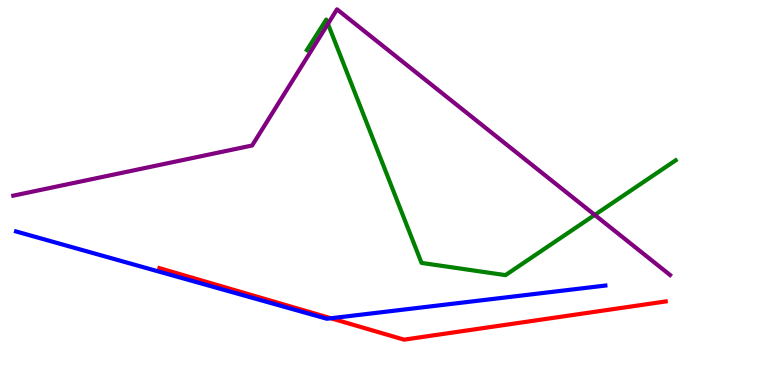[{'lines': ['blue', 'red'], 'intersections': [{'x': 4.27, 'y': 1.73}]}, {'lines': ['green', 'red'], 'intersections': []}, {'lines': ['purple', 'red'], 'intersections': []}, {'lines': ['blue', 'green'], 'intersections': []}, {'lines': ['blue', 'purple'], 'intersections': []}, {'lines': ['green', 'purple'], 'intersections': [{'x': 4.23, 'y': 9.38}, {'x': 7.67, 'y': 4.42}]}]